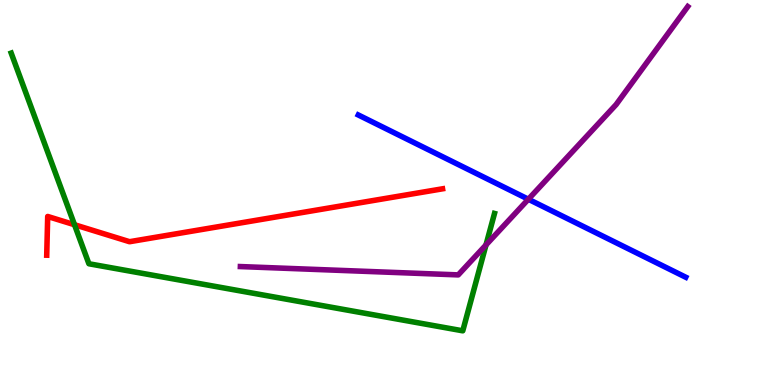[{'lines': ['blue', 'red'], 'intersections': []}, {'lines': ['green', 'red'], 'intersections': [{'x': 0.961, 'y': 4.16}]}, {'lines': ['purple', 'red'], 'intersections': []}, {'lines': ['blue', 'green'], 'intersections': []}, {'lines': ['blue', 'purple'], 'intersections': [{'x': 6.82, 'y': 4.82}]}, {'lines': ['green', 'purple'], 'intersections': [{'x': 6.27, 'y': 3.64}]}]